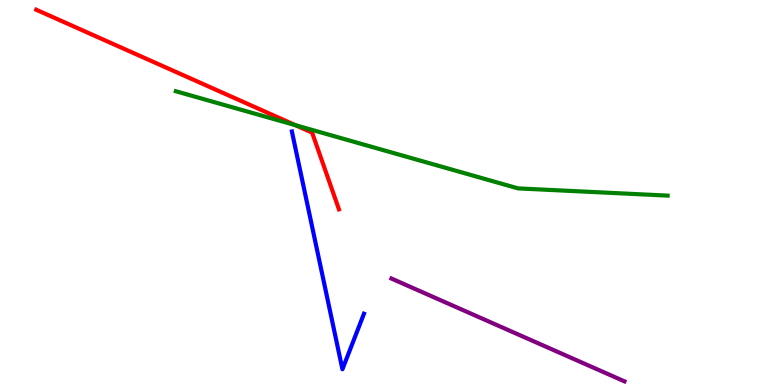[{'lines': ['blue', 'red'], 'intersections': []}, {'lines': ['green', 'red'], 'intersections': [{'x': 3.81, 'y': 6.75}]}, {'lines': ['purple', 'red'], 'intersections': []}, {'lines': ['blue', 'green'], 'intersections': []}, {'lines': ['blue', 'purple'], 'intersections': []}, {'lines': ['green', 'purple'], 'intersections': []}]